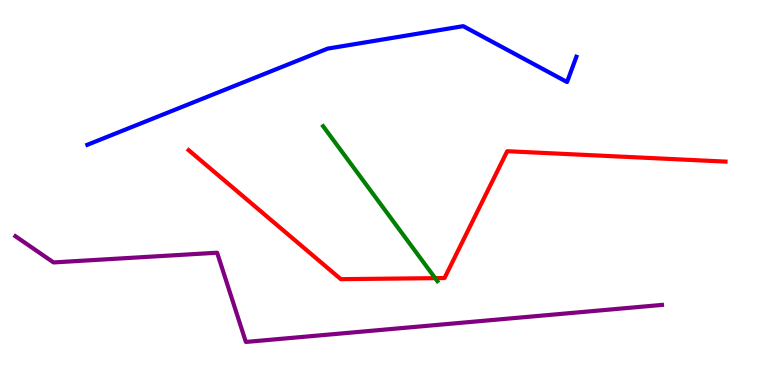[{'lines': ['blue', 'red'], 'intersections': []}, {'lines': ['green', 'red'], 'intersections': [{'x': 5.62, 'y': 2.78}]}, {'lines': ['purple', 'red'], 'intersections': []}, {'lines': ['blue', 'green'], 'intersections': []}, {'lines': ['blue', 'purple'], 'intersections': []}, {'lines': ['green', 'purple'], 'intersections': []}]